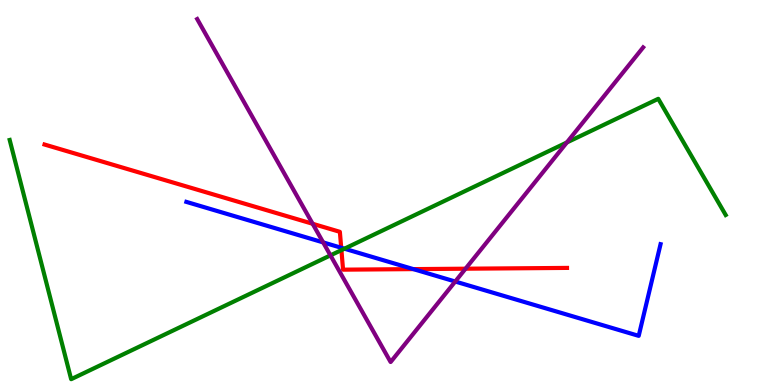[{'lines': ['blue', 'red'], 'intersections': [{'x': 4.4, 'y': 3.56}, {'x': 5.33, 'y': 3.01}]}, {'lines': ['green', 'red'], 'intersections': [{'x': 4.41, 'y': 3.5}]}, {'lines': ['purple', 'red'], 'intersections': [{'x': 4.03, 'y': 4.19}, {'x': 6.01, 'y': 3.02}]}, {'lines': ['blue', 'green'], 'intersections': [{'x': 4.44, 'y': 3.54}]}, {'lines': ['blue', 'purple'], 'intersections': [{'x': 4.17, 'y': 3.7}, {'x': 5.87, 'y': 2.69}]}, {'lines': ['green', 'purple'], 'intersections': [{'x': 4.26, 'y': 3.37}, {'x': 7.31, 'y': 6.3}]}]